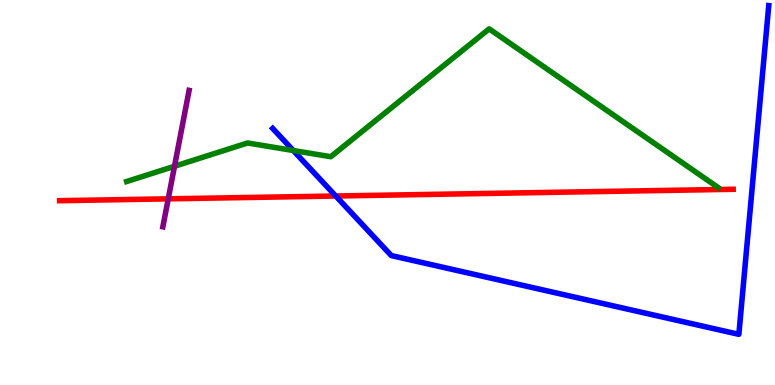[{'lines': ['blue', 'red'], 'intersections': [{'x': 4.33, 'y': 4.91}]}, {'lines': ['green', 'red'], 'intersections': []}, {'lines': ['purple', 'red'], 'intersections': [{'x': 2.17, 'y': 4.84}]}, {'lines': ['blue', 'green'], 'intersections': [{'x': 3.78, 'y': 6.09}]}, {'lines': ['blue', 'purple'], 'intersections': []}, {'lines': ['green', 'purple'], 'intersections': [{'x': 2.25, 'y': 5.68}]}]